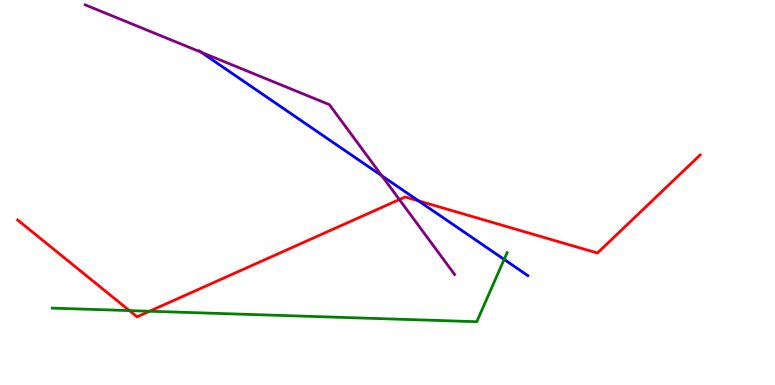[{'lines': ['blue', 'red'], 'intersections': [{'x': 5.4, 'y': 4.78}]}, {'lines': ['green', 'red'], 'intersections': [{'x': 1.67, 'y': 1.93}, {'x': 1.93, 'y': 1.92}]}, {'lines': ['purple', 'red'], 'intersections': [{'x': 5.15, 'y': 4.82}]}, {'lines': ['blue', 'green'], 'intersections': [{'x': 6.5, 'y': 3.26}]}, {'lines': ['blue', 'purple'], 'intersections': [{'x': 2.6, 'y': 8.64}, {'x': 4.93, 'y': 5.43}]}, {'lines': ['green', 'purple'], 'intersections': []}]